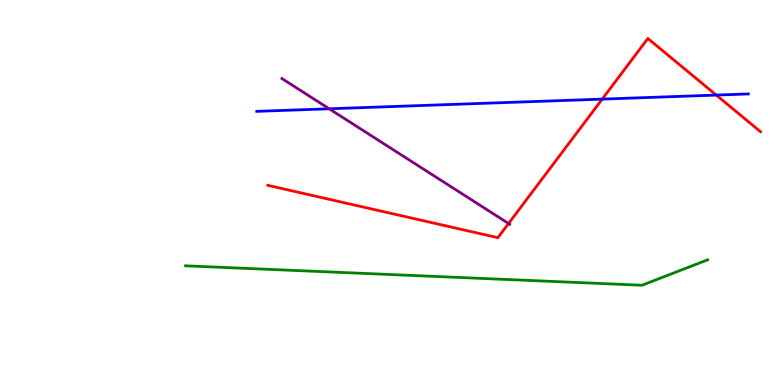[{'lines': ['blue', 'red'], 'intersections': [{'x': 7.77, 'y': 7.43}, {'x': 9.24, 'y': 7.53}]}, {'lines': ['green', 'red'], 'intersections': []}, {'lines': ['purple', 'red'], 'intersections': [{'x': 6.56, 'y': 4.19}]}, {'lines': ['blue', 'green'], 'intersections': []}, {'lines': ['blue', 'purple'], 'intersections': [{'x': 4.25, 'y': 7.17}]}, {'lines': ['green', 'purple'], 'intersections': []}]